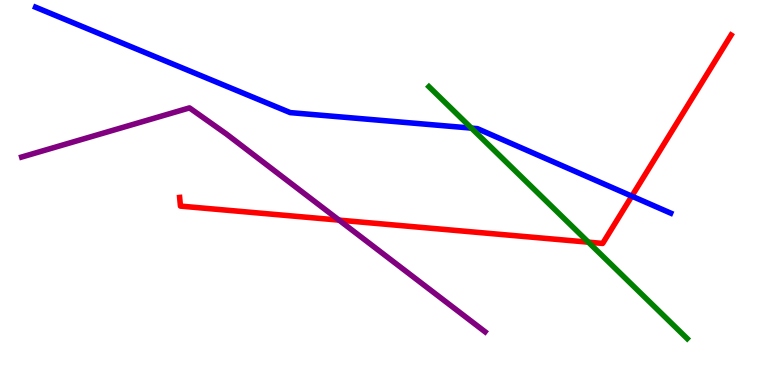[{'lines': ['blue', 'red'], 'intersections': [{'x': 8.15, 'y': 4.91}]}, {'lines': ['green', 'red'], 'intersections': [{'x': 7.59, 'y': 3.71}]}, {'lines': ['purple', 'red'], 'intersections': [{'x': 4.37, 'y': 4.28}]}, {'lines': ['blue', 'green'], 'intersections': [{'x': 6.08, 'y': 6.67}]}, {'lines': ['blue', 'purple'], 'intersections': []}, {'lines': ['green', 'purple'], 'intersections': []}]